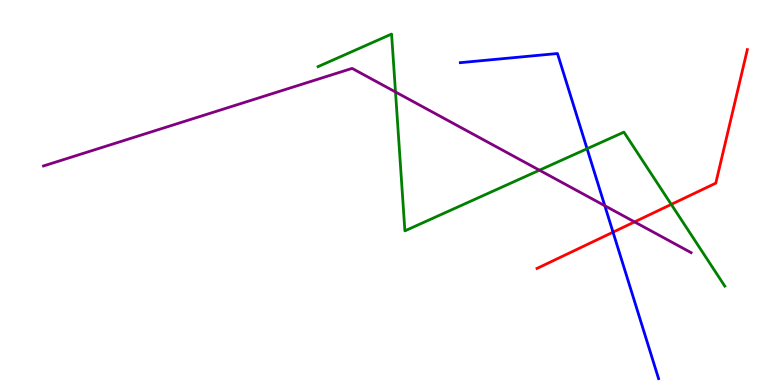[{'lines': ['blue', 'red'], 'intersections': [{'x': 7.91, 'y': 3.97}]}, {'lines': ['green', 'red'], 'intersections': [{'x': 8.66, 'y': 4.69}]}, {'lines': ['purple', 'red'], 'intersections': [{'x': 8.19, 'y': 4.24}]}, {'lines': ['blue', 'green'], 'intersections': [{'x': 7.58, 'y': 6.14}]}, {'lines': ['blue', 'purple'], 'intersections': [{'x': 7.8, 'y': 4.66}]}, {'lines': ['green', 'purple'], 'intersections': [{'x': 5.1, 'y': 7.61}, {'x': 6.96, 'y': 5.58}]}]